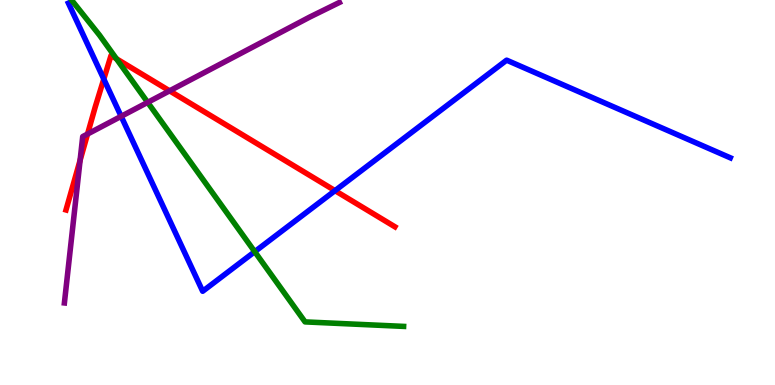[{'lines': ['blue', 'red'], 'intersections': [{'x': 1.34, 'y': 7.95}, {'x': 4.32, 'y': 5.05}]}, {'lines': ['green', 'red'], 'intersections': [{'x': 1.5, 'y': 8.47}]}, {'lines': ['purple', 'red'], 'intersections': [{'x': 1.03, 'y': 5.84}, {'x': 1.13, 'y': 6.52}, {'x': 2.19, 'y': 7.64}]}, {'lines': ['blue', 'green'], 'intersections': [{'x': 3.29, 'y': 3.46}]}, {'lines': ['blue', 'purple'], 'intersections': [{'x': 1.56, 'y': 6.98}]}, {'lines': ['green', 'purple'], 'intersections': [{'x': 1.91, 'y': 7.34}]}]